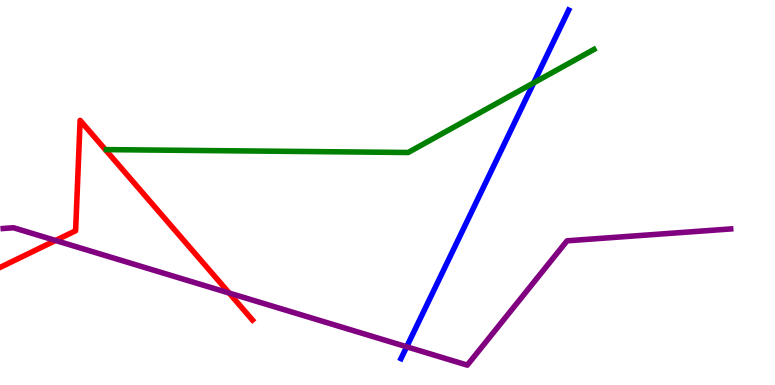[{'lines': ['blue', 'red'], 'intersections': []}, {'lines': ['green', 'red'], 'intersections': []}, {'lines': ['purple', 'red'], 'intersections': [{'x': 0.717, 'y': 3.75}, {'x': 2.96, 'y': 2.39}]}, {'lines': ['blue', 'green'], 'intersections': [{'x': 6.89, 'y': 7.85}]}, {'lines': ['blue', 'purple'], 'intersections': [{'x': 5.25, 'y': 0.993}]}, {'lines': ['green', 'purple'], 'intersections': []}]